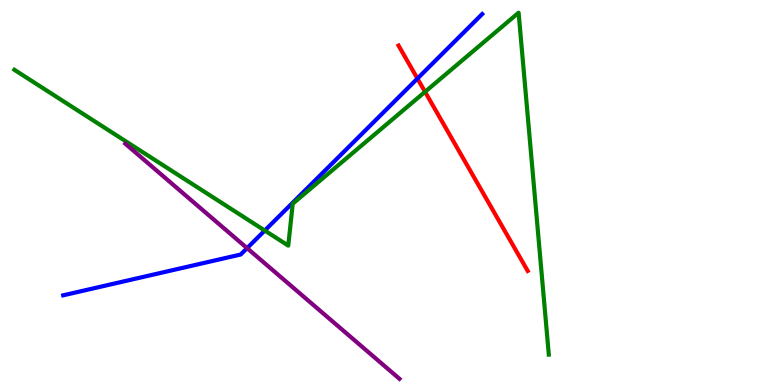[{'lines': ['blue', 'red'], 'intersections': [{'x': 5.39, 'y': 7.96}]}, {'lines': ['green', 'red'], 'intersections': [{'x': 5.48, 'y': 7.61}]}, {'lines': ['purple', 'red'], 'intersections': []}, {'lines': ['blue', 'green'], 'intersections': [{'x': 3.42, 'y': 4.01}]}, {'lines': ['blue', 'purple'], 'intersections': [{'x': 3.19, 'y': 3.55}]}, {'lines': ['green', 'purple'], 'intersections': []}]